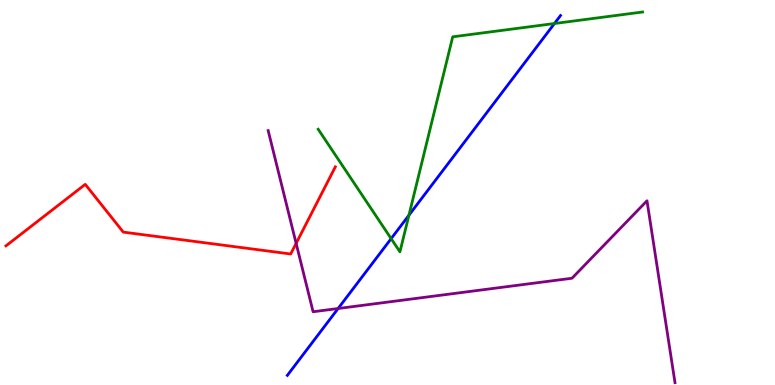[{'lines': ['blue', 'red'], 'intersections': []}, {'lines': ['green', 'red'], 'intersections': []}, {'lines': ['purple', 'red'], 'intersections': [{'x': 3.82, 'y': 3.68}]}, {'lines': ['blue', 'green'], 'intersections': [{'x': 5.05, 'y': 3.8}, {'x': 5.28, 'y': 4.41}, {'x': 7.15, 'y': 9.39}]}, {'lines': ['blue', 'purple'], 'intersections': [{'x': 4.36, 'y': 1.99}]}, {'lines': ['green', 'purple'], 'intersections': []}]